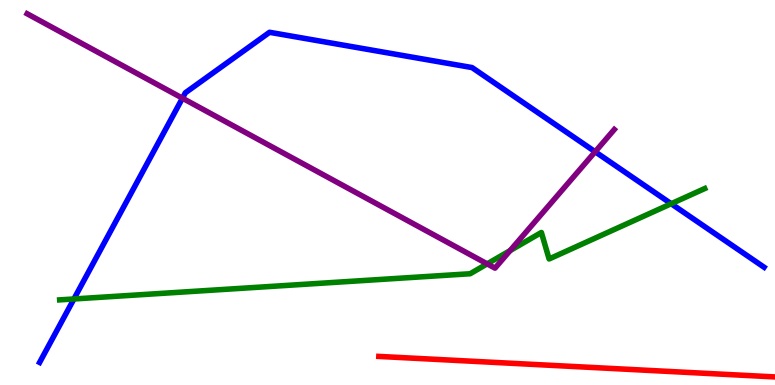[{'lines': ['blue', 'red'], 'intersections': []}, {'lines': ['green', 'red'], 'intersections': []}, {'lines': ['purple', 'red'], 'intersections': []}, {'lines': ['blue', 'green'], 'intersections': [{'x': 0.954, 'y': 2.23}, {'x': 8.66, 'y': 4.71}]}, {'lines': ['blue', 'purple'], 'intersections': [{'x': 2.35, 'y': 7.45}, {'x': 7.68, 'y': 6.06}]}, {'lines': ['green', 'purple'], 'intersections': [{'x': 6.29, 'y': 3.15}, {'x': 6.58, 'y': 3.49}]}]